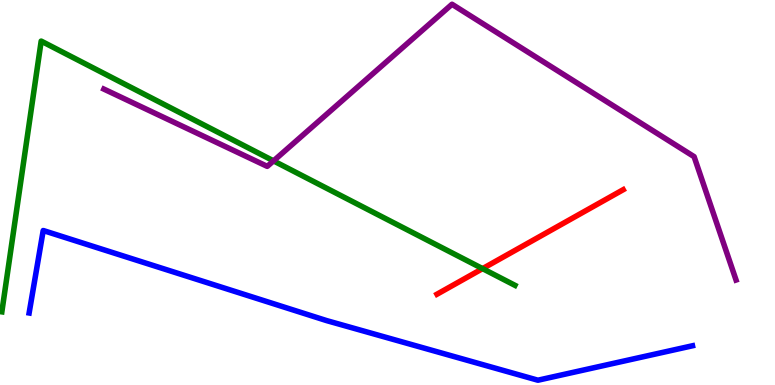[{'lines': ['blue', 'red'], 'intersections': []}, {'lines': ['green', 'red'], 'intersections': [{'x': 6.23, 'y': 3.02}]}, {'lines': ['purple', 'red'], 'intersections': []}, {'lines': ['blue', 'green'], 'intersections': []}, {'lines': ['blue', 'purple'], 'intersections': []}, {'lines': ['green', 'purple'], 'intersections': [{'x': 3.53, 'y': 5.82}]}]